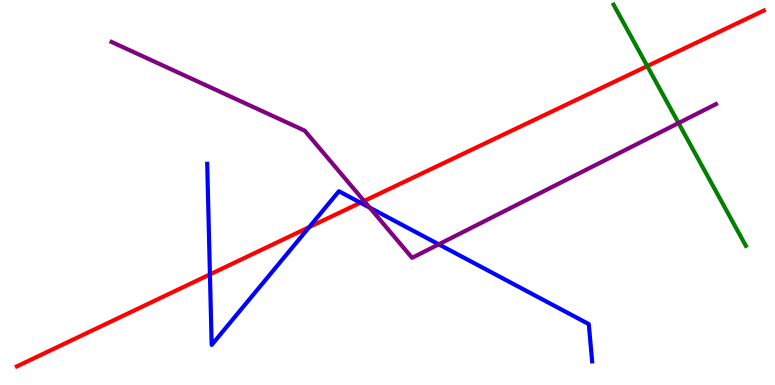[{'lines': ['blue', 'red'], 'intersections': [{'x': 2.71, 'y': 2.87}, {'x': 3.99, 'y': 4.1}, {'x': 4.65, 'y': 4.73}]}, {'lines': ['green', 'red'], 'intersections': [{'x': 8.35, 'y': 8.28}]}, {'lines': ['purple', 'red'], 'intersections': [{'x': 4.7, 'y': 4.78}]}, {'lines': ['blue', 'green'], 'intersections': []}, {'lines': ['blue', 'purple'], 'intersections': [{'x': 4.77, 'y': 4.61}, {'x': 5.66, 'y': 3.65}]}, {'lines': ['green', 'purple'], 'intersections': [{'x': 8.76, 'y': 6.8}]}]